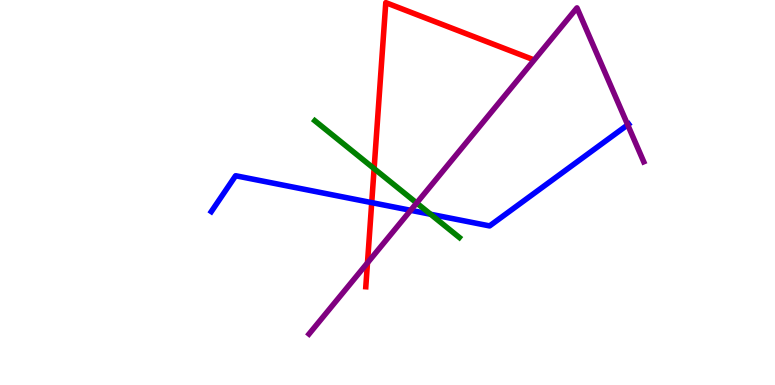[{'lines': ['blue', 'red'], 'intersections': [{'x': 4.8, 'y': 4.74}]}, {'lines': ['green', 'red'], 'intersections': [{'x': 4.83, 'y': 5.62}]}, {'lines': ['purple', 'red'], 'intersections': [{'x': 4.74, 'y': 3.17}]}, {'lines': ['blue', 'green'], 'intersections': [{'x': 5.56, 'y': 4.43}]}, {'lines': ['blue', 'purple'], 'intersections': [{'x': 5.3, 'y': 4.54}, {'x': 8.1, 'y': 6.76}]}, {'lines': ['green', 'purple'], 'intersections': [{'x': 5.38, 'y': 4.73}]}]